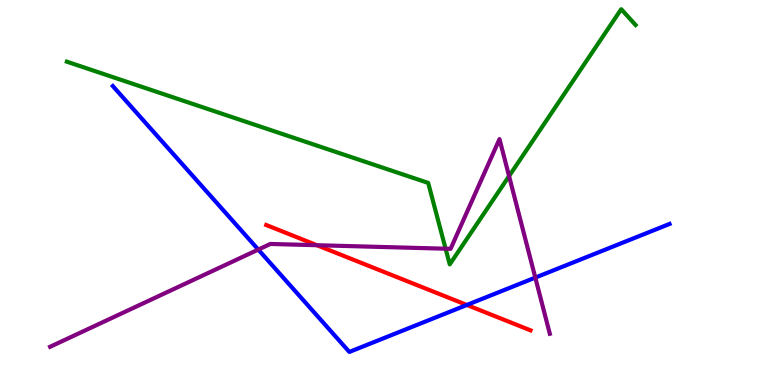[{'lines': ['blue', 'red'], 'intersections': [{'x': 6.02, 'y': 2.08}]}, {'lines': ['green', 'red'], 'intersections': []}, {'lines': ['purple', 'red'], 'intersections': [{'x': 4.09, 'y': 3.63}]}, {'lines': ['blue', 'green'], 'intersections': []}, {'lines': ['blue', 'purple'], 'intersections': [{'x': 3.33, 'y': 3.52}, {'x': 6.91, 'y': 2.79}]}, {'lines': ['green', 'purple'], 'intersections': [{'x': 5.75, 'y': 3.54}, {'x': 6.57, 'y': 5.43}]}]